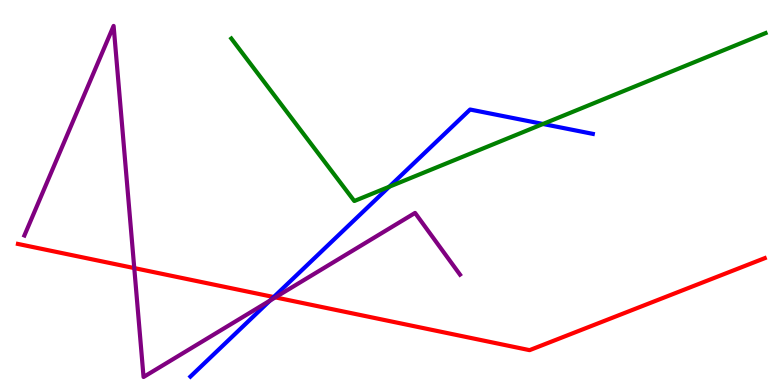[{'lines': ['blue', 'red'], 'intersections': [{'x': 3.53, 'y': 2.28}]}, {'lines': ['green', 'red'], 'intersections': []}, {'lines': ['purple', 'red'], 'intersections': [{'x': 1.73, 'y': 3.04}, {'x': 3.55, 'y': 2.28}]}, {'lines': ['blue', 'green'], 'intersections': [{'x': 5.02, 'y': 5.15}, {'x': 7.01, 'y': 6.78}]}, {'lines': ['blue', 'purple'], 'intersections': [{'x': 3.48, 'y': 2.19}]}, {'lines': ['green', 'purple'], 'intersections': []}]